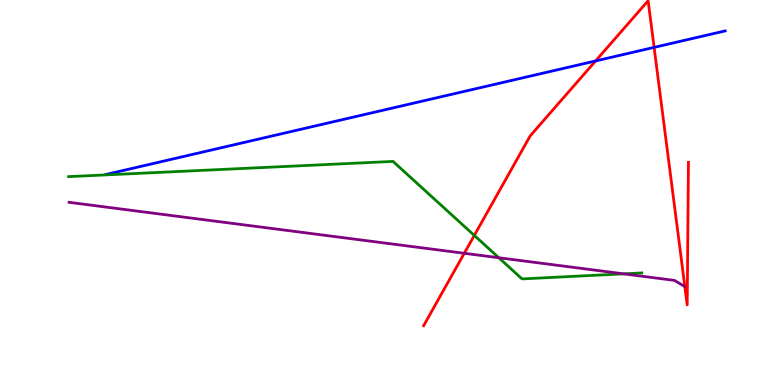[{'lines': ['blue', 'red'], 'intersections': [{'x': 7.69, 'y': 8.42}, {'x': 8.44, 'y': 8.77}]}, {'lines': ['green', 'red'], 'intersections': [{'x': 6.12, 'y': 3.89}]}, {'lines': ['purple', 'red'], 'intersections': [{'x': 5.99, 'y': 3.42}]}, {'lines': ['blue', 'green'], 'intersections': []}, {'lines': ['blue', 'purple'], 'intersections': []}, {'lines': ['green', 'purple'], 'intersections': [{'x': 6.44, 'y': 3.31}, {'x': 8.05, 'y': 2.89}]}]